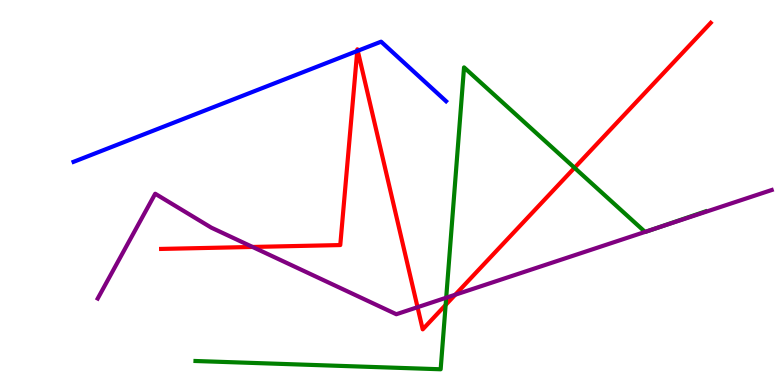[{'lines': ['blue', 'red'], 'intersections': [{'x': 4.61, 'y': 8.68}, {'x': 4.62, 'y': 8.68}]}, {'lines': ['green', 'red'], 'intersections': [{'x': 5.75, 'y': 2.08}, {'x': 7.41, 'y': 5.64}]}, {'lines': ['purple', 'red'], 'intersections': [{'x': 3.26, 'y': 3.59}, {'x': 5.39, 'y': 2.02}, {'x': 5.87, 'y': 2.34}]}, {'lines': ['blue', 'green'], 'intersections': []}, {'lines': ['blue', 'purple'], 'intersections': []}, {'lines': ['green', 'purple'], 'intersections': [{'x': 5.76, 'y': 2.27}, {'x': 8.32, 'y': 3.98}, {'x': 8.43, 'y': 4.05}]}]